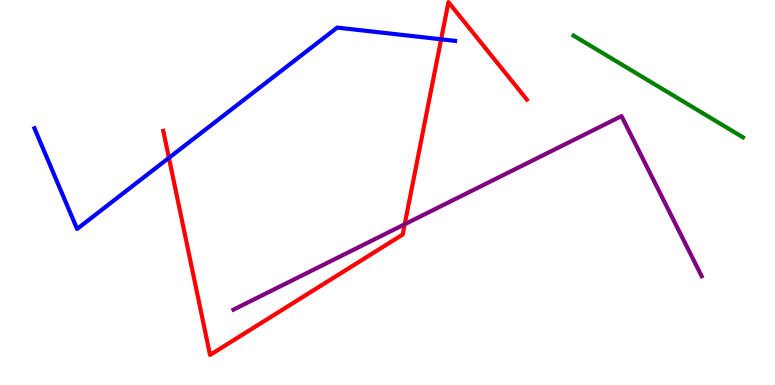[{'lines': ['blue', 'red'], 'intersections': [{'x': 2.18, 'y': 5.9}, {'x': 5.69, 'y': 8.98}]}, {'lines': ['green', 'red'], 'intersections': []}, {'lines': ['purple', 'red'], 'intersections': [{'x': 5.22, 'y': 4.18}]}, {'lines': ['blue', 'green'], 'intersections': []}, {'lines': ['blue', 'purple'], 'intersections': []}, {'lines': ['green', 'purple'], 'intersections': []}]